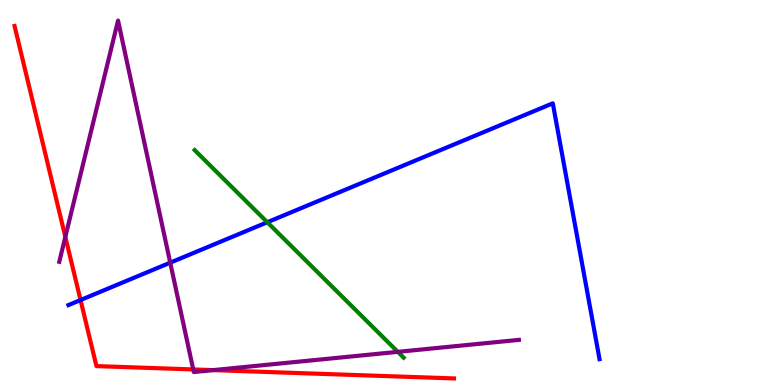[{'lines': ['blue', 'red'], 'intersections': [{'x': 1.04, 'y': 2.21}]}, {'lines': ['green', 'red'], 'intersections': []}, {'lines': ['purple', 'red'], 'intersections': [{'x': 0.843, 'y': 3.85}, {'x': 2.49, 'y': 0.404}, {'x': 2.75, 'y': 0.386}]}, {'lines': ['blue', 'green'], 'intersections': [{'x': 3.45, 'y': 4.23}]}, {'lines': ['blue', 'purple'], 'intersections': [{'x': 2.2, 'y': 3.18}]}, {'lines': ['green', 'purple'], 'intersections': [{'x': 5.13, 'y': 0.861}]}]